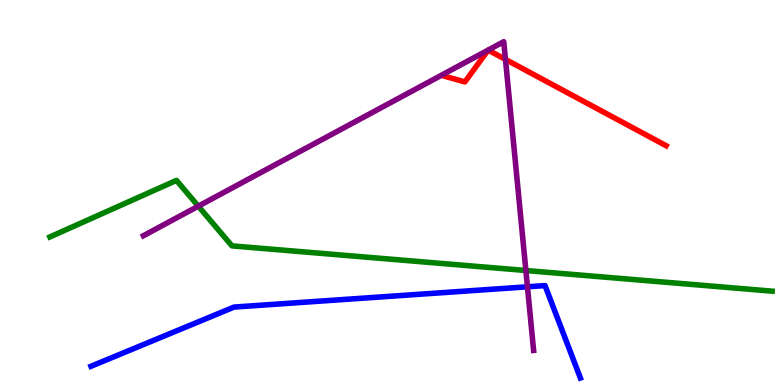[{'lines': ['blue', 'red'], 'intersections': []}, {'lines': ['green', 'red'], 'intersections': []}, {'lines': ['purple', 'red'], 'intersections': [{'x': 6.3, 'y': 8.7}, {'x': 6.3, 'y': 8.7}, {'x': 6.52, 'y': 8.46}]}, {'lines': ['blue', 'green'], 'intersections': []}, {'lines': ['blue', 'purple'], 'intersections': [{'x': 6.81, 'y': 2.55}]}, {'lines': ['green', 'purple'], 'intersections': [{'x': 2.56, 'y': 4.64}, {'x': 6.79, 'y': 2.97}]}]